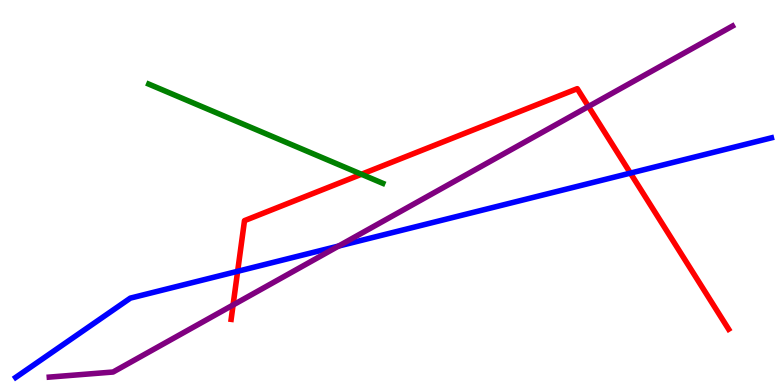[{'lines': ['blue', 'red'], 'intersections': [{'x': 3.07, 'y': 2.95}, {'x': 8.13, 'y': 5.5}]}, {'lines': ['green', 'red'], 'intersections': [{'x': 4.66, 'y': 5.47}]}, {'lines': ['purple', 'red'], 'intersections': [{'x': 3.01, 'y': 2.08}, {'x': 7.59, 'y': 7.23}]}, {'lines': ['blue', 'green'], 'intersections': []}, {'lines': ['blue', 'purple'], 'intersections': [{'x': 4.37, 'y': 3.61}]}, {'lines': ['green', 'purple'], 'intersections': []}]